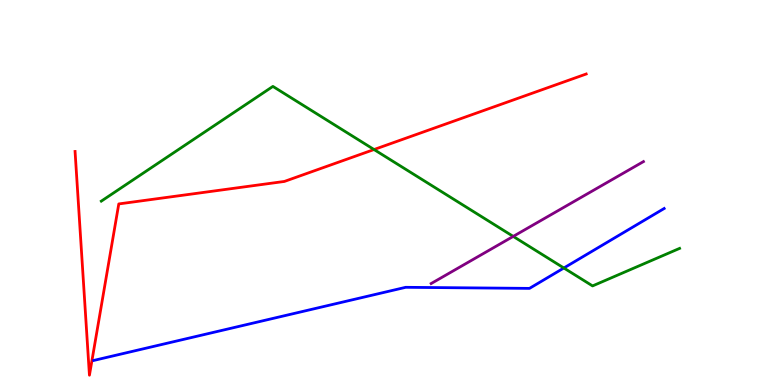[{'lines': ['blue', 'red'], 'intersections': []}, {'lines': ['green', 'red'], 'intersections': [{'x': 4.83, 'y': 6.12}]}, {'lines': ['purple', 'red'], 'intersections': []}, {'lines': ['blue', 'green'], 'intersections': [{'x': 7.28, 'y': 3.04}]}, {'lines': ['blue', 'purple'], 'intersections': []}, {'lines': ['green', 'purple'], 'intersections': [{'x': 6.62, 'y': 3.86}]}]